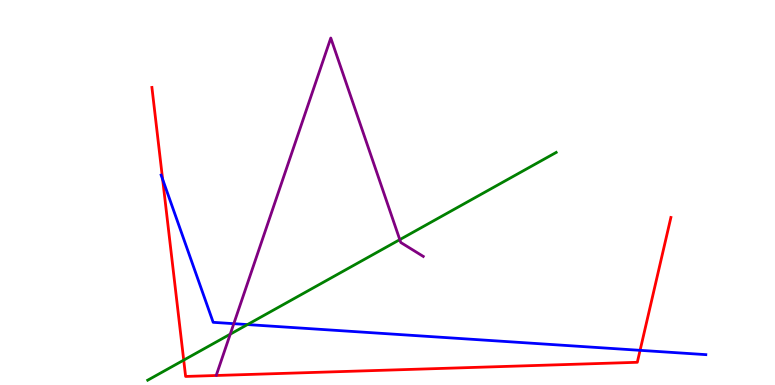[{'lines': ['blue', 'red'], 'intersections': [{'x': 2.1, 'y': 5.34}, {'x': 8.26, 'y': 0.901}]}, {'lines': ['green', 'red'], 'intersections': [{'x': 2.37, 'y': 0.646}]}, {'lines': ['purple', 'red'], 'intersections': []}, {'lines': ['blue', 'green'], 'intersections': [{'x': 3.19, 'y': 1.57}]}, {'lines': ['blue', 'purple'], 'intersections': [{'x': 3.02, 'y': 1.59}]}, {'lines': ['green', 'purple'], 'intersections': [{'x': 2.97, 'y': 1.32}, {'x': 5.16, 'y': 3.78}]}]